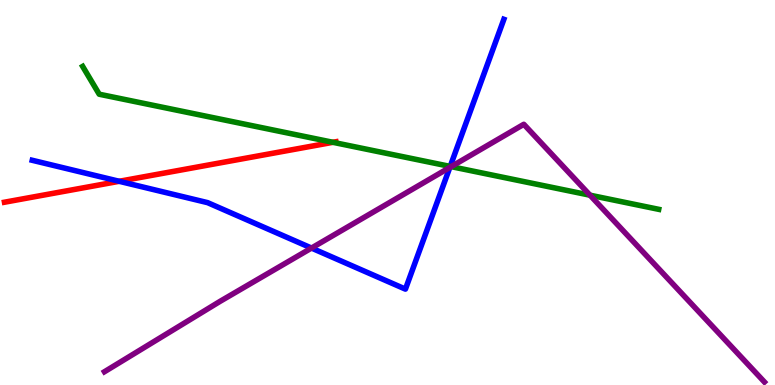[{'lines': ['blue', 'red'], 'intersections': [{'x': 1.54, 'y': 5.29}]}, {'lines': ['green', 'red'], 'intersections': [{'x': 4.3, 'y': 6.3}]}, {'lines': ['purple', 'red'], 'intersections': []}, {'lines': ['blue', 'green'], 'intersections': [{'x': 5.81, 'y': 5.68}]}, {'lines': ['blue', 'purple'], 'intersections': [{'x': 4.02, 'y': 3.56}, {'x': 5.8, 'y': 5.65}]}, {'lines': ['green', 'purple'], 'intersections': [{'x': 5.82, 'y': 5.67}, {'x': 7.61, 'y': 4.93}]}]